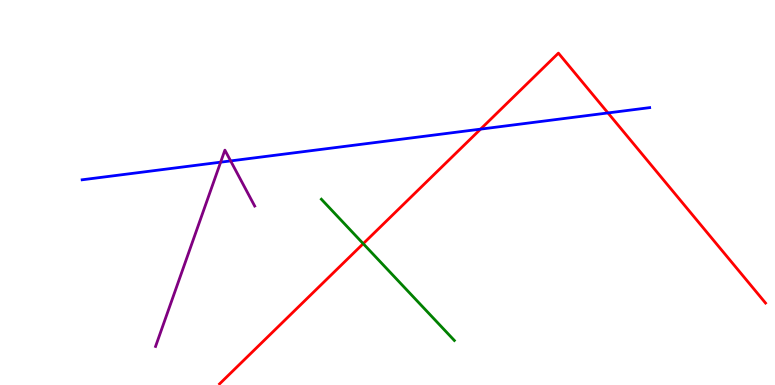[{'lines': ['blue', 'red'], 'intersections': [{'x': 6.2, 'y': 6.65}, {'x': 7.84, 'y': 7.07}]}, {'lines': ['green', 'red'], 'intersections': [{'x': 4.69, 'y': 3.67}]}, {'lines': ['purple', 'red'], 'intersections': []}, {'lines': ['blue', 'green'], 'intersections': []}, {'lines': ['blue', 'purple'], 'intersections': [{'x': 2.85, 'y': 5.79}, {'x': 2.98, 'y': 5.82}]}, {'lines': ['green', 'purple'], 'intersections': []}]